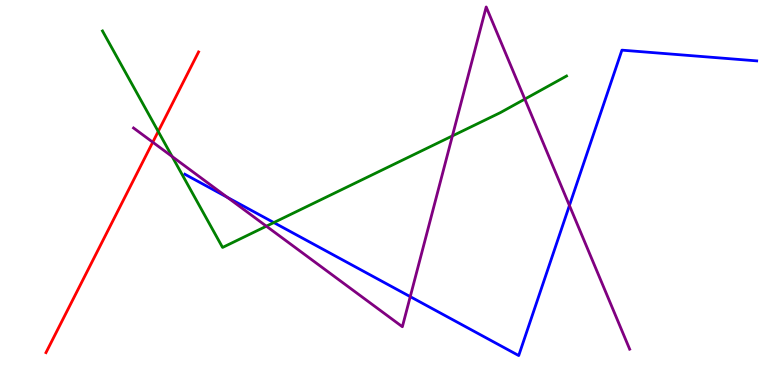[{'lines': ['blue', 'red'], 'intersections': []}, {'lines': ['green', 'red'], 'intersections': [{'x': 2.04, 'y': 6.59}]}, {'lines': ['purple', 'red'], 'intersections': [{'x': 1.97, 'y': 6.31}]}, {'lines': ['blue', 'green'], 'intersections': [{'x': 3.53, 'y': 4.22}]}, {'lines': ['blue', 'purple'], 'intersections': [{'x': 2.93, 'y': 4.87}, {'x': 5.29, 'y': 2.29}, {'x': 7.35, 'y': 4.66}]}, {'lines': ['green', 'purple'], 'intersections': [{'x': 2.22, 'y': 5.93}, {'x': 3.44, 'y': 4.12}, {'x': 5.84, 'y': 6.47}, {'x': 6.77, 'y': 7.43}]}]